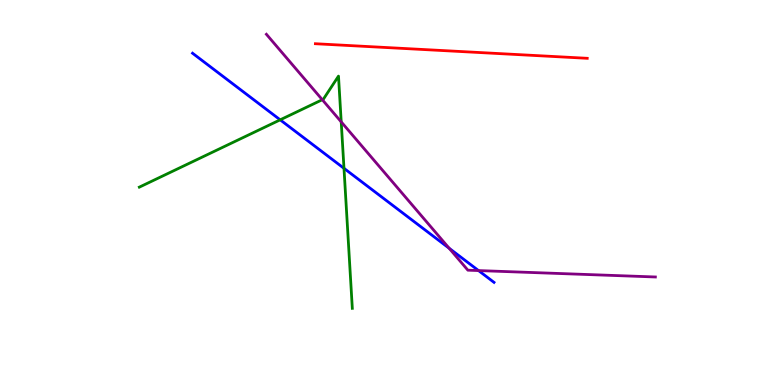[{'lines': ['blue', 'red'], 'intersections': []}, {'lines': ['green', 'red'], 'intersections': []}, {'lines': ['purple', 'red'], 'intersections': []}, {'lines': ['blue', 'green'], 'intersections': [{'x': 3.62, 'y': 6.89}, {'x': 4.44, 'y': 5.63}]}, {'lines': ['blue', 'purple'], 'intersections': [{'x': 5.8, 'y': 3.55}, {'x': 6.17, 'y': 2.97}]}, {'lines': ['green', 'purple'], 'intersections': [{'x': 4.16, 'y': 7.41}, {'x': 4.4, 'y': 6.83}]}]